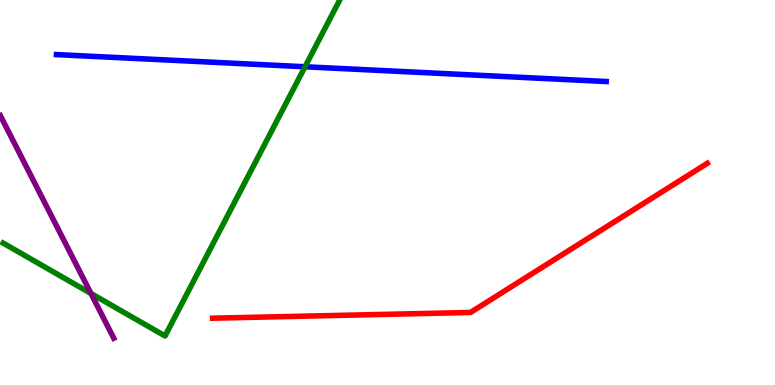[{'lines': ['blue', 'red'], 'intersections': []}, {'lines': ['green', 'red'], 'intersections': []}, {'lines': ['purple', 'red'], 'intersections': []}, {'lines': ['blue', 'green'], 'intersections': [{'x': 3.94, 'y': 8.27}]}, {'lines': ['blue', 'purple'], 'intersections': []}, {'lines': ['green', 'purple'], 'intersections': [{'x': 1.17, 'y': 2.38}]}]